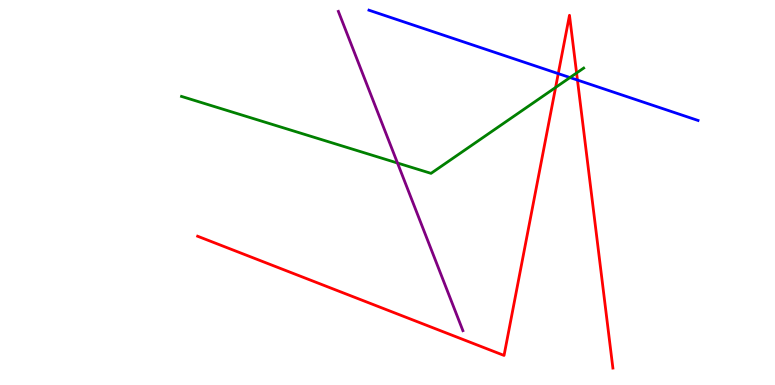[{'lines': ['blue', 'red'], 'intersections': [{'x': 7.2, 'y': 8.09}, {'x': 7.45, 'y': 7.92}]}, {'lines': ['green', 'red'], 'intersections': [{'x': 7.17, 'y': 7.73}, {'x': 7.44, 'y': 8.1}]}, {'lines': ['purple', 'red'], 'intersections': []}, {'lines': ['blue', 'green'], 'intersections': [{'x': 7.35, 'y': 7.99}]}, {'lines': ['blue', 'purple'], 'intersections': []}, {'lines': ['green', 'purple'], 'intersections': [{'x': 5.13, 'y': 5.77}]}]